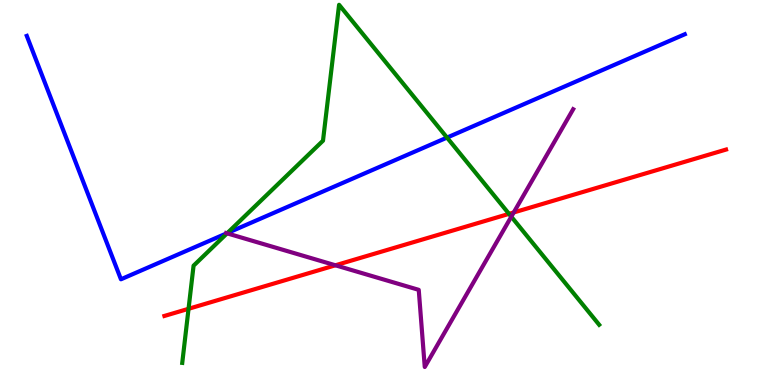[{'lines': ['blue', 'red'], 'intersections': []}, {'lines': ['green', 'red'], 'intersections': [{'x': 2.43, 'y': 1.98}, {'x': 6.57, 'y': 4.45}]}, {'lines': ['purple', 'red'], 'intersections': [{'x': 4.33, 'y': 3.11}, {'x': 6.63, 'y': 4.48}]}, {'lines': ['blue', 'green'], 'intersections': [{'x': 2.93, 'y': 3.95}, {'x': 5.77, 'y': 6.43}]}, {'lines': ['blue', 'purple'], 'intersections': [{'x': 2.93, 'y': 3.94}]}, {'lines': ['green', 'purple'], 'intersections': [{'x': 2.93, 'y': 3.94}, {'x': 6.6, 'y': 4.37}]}]